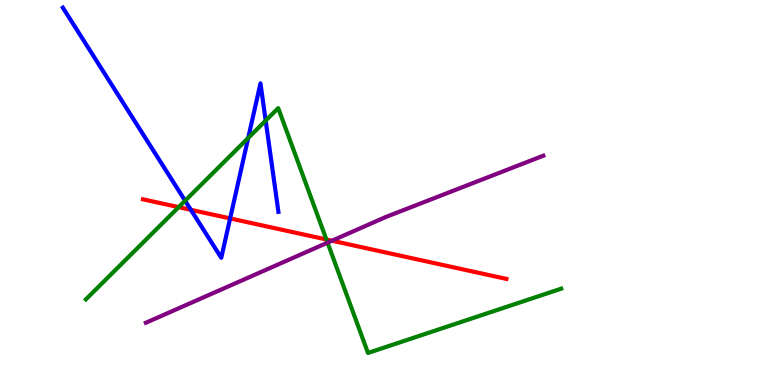[{'lines': ['blue', 'red'], 'intersections': [{'x': 2.46, 'y': 4.55}, {'x': 2.97, 'y': 4.33}]}, {'lines': ['green', 'red'], 'intersections': [{'x': 2.31, 'y': 4.62}, {'x': 4.21, 'y': 3.78}]}, {'lines': ['purple', 'red'], 'intersections': [{'x': 4.28, 'y': 3.75}]}, {'lines': ['blue', 'green'], 'intersections': [{'x': 2.39, 'y': 4.79}, {'x': 3.2, 'y': 6.42}, {'x': 3.43, 'y': 6.87}]}, {'lines': ['blue', 'purple'], 'intersections': []}, {'lines': ['green', 'purple'], 'intersections': [{'x': 4.23, 'y': 3.7}]}]